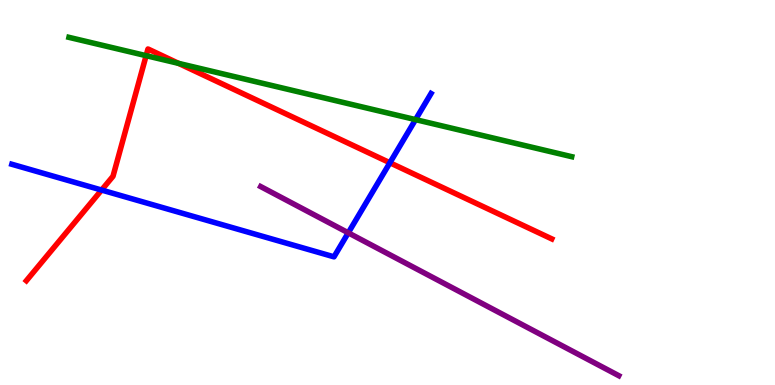[{'lines': ['blue', 'red'], 'intersections': [{'x': 1.31, 'y': 5.06}, {'x': 5.03, 'y': 5.77}]}, {'lines': ['green', 'red'], 'intersections': [{'x': 1.89, 'y': 8.55}, {'x': 2.3, 'y': 8.35}]}, {'lines': ['purple', 'red'], 'intersections': []}, {'lines': ['blue', 'green'], 'intersections': [{'x': 5.36, 'y': 6.89}]}, {'lines': ['blue', 'purple'], 'intersections': [{'x': 4.49, 'y': 3.95}]}, {'lines': ['green', 'purple'], 'intersections': []}]